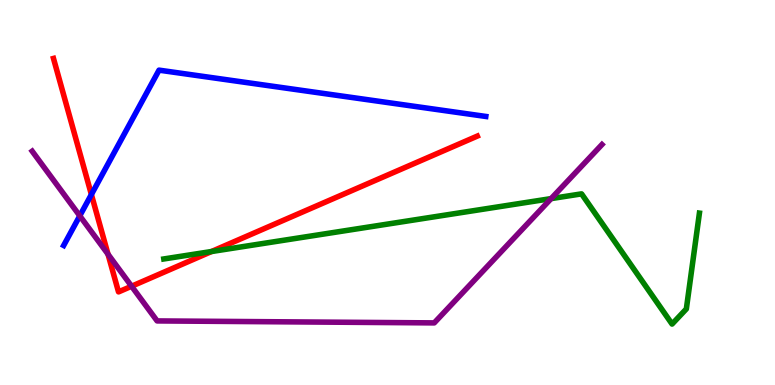[{'lines': ['blue', 'red'], 'intersections': [{'x': 1.18, 'y': 4.95}]}, {'lines': ['green', 'red'], 'intersections': [{'x': 2.73, 'y': 3.47}]}, {'lines': ['purple', 'red'], 'intersections': [{'x': 1.39, 'y': 3.4}, {'x': 1.7, 'y': 2.57}]}, {'lines': ['blue', 'green'], 'intersections': []}, {'lines': ['blue', 'purple'], 'intersections': [{'x': 1.03, 'y': 4.39}]}, {'lines': ['green', 'purple'], 'intersections': [{'x': 7.11, 'y': 4.84}]}]